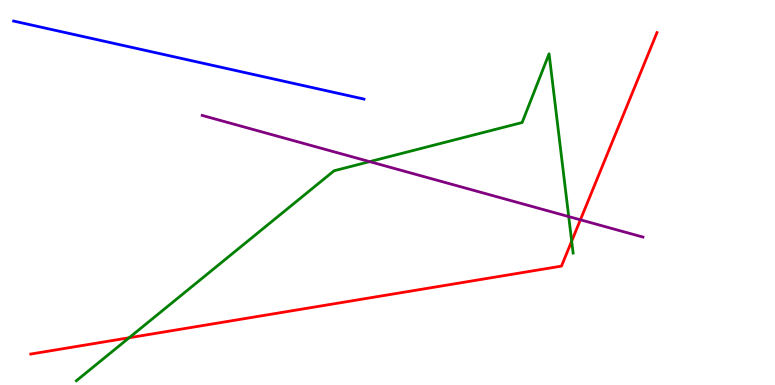[{'lines': ['blue', 'red'], 'intersections': []}, {'lines': ['green', 'red'], 'intersections': [{'x': 1.67, 'y': 1.23}, {'x': 7.38, 'y': 3.74}]}, {'lines': ['purple', 'red'], 'intersections': [{'x': 7.49, 'y': 4.29}]}, {'lines': ['blue', 'green'], 'intersections': []}, {'lines': ['blue', 'purple'], 'intersections': []}, {'lines': ['green', 'purple'], 'intersections': [{'x': 4.77, 'y': 5.8}, {'x': 7.34, 'y': 4.37}]}]